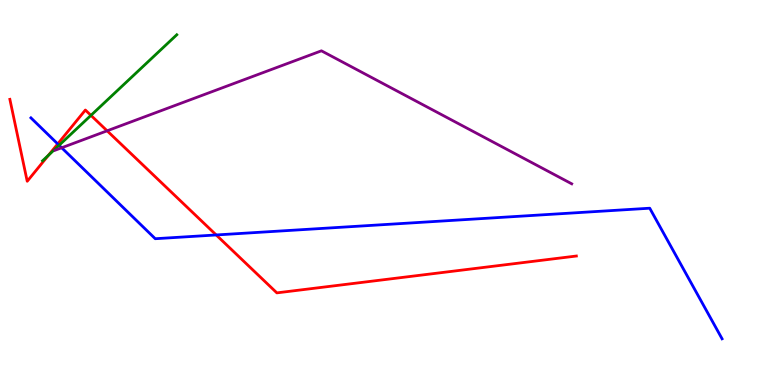[{'lines': ['blue', 'red'], 'intersections': [{'x': 0.745, 'y': 6.26}, {'x': 2.79, 'y': 3.9}]}, {'lines': ['green', 'red'], 'intersections': [{'x': 0.625, 'y': 5.97}, {'x': 1.17, 'y': 7.0}]}, {'lines': ['purple', 'red'], 'intersections': [{'x': 1.38, 'y': 6.6}]}, {'lines': ['blue', 'green'], 'intersections': [{'x': 0.763, 'y': 6.23}]}, {'lines': ['blue', 'purple'], 'intersections': [{'x': 0.796, 'y': 6.16}]}, {'lines': ['green', 'purple'], 'intersections': []}]